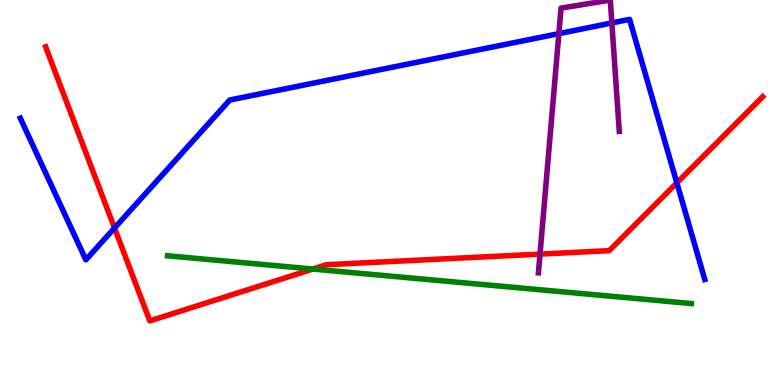[{'lines': ['blue', 'red'], 'intersections': [{'x': 1.48, 'y': 4.08}, {'x': 8.73, 'y': 5.25}]}, {'lines': ['green', 'red'], 'intersections': [{'x': 4.04, 'y': 3.01}]}, {'lines': ['purple', 'red'], 'intersections': [{'x': 6.97, 'y': 3.4}]}, {'lines': ['blue', 'green'], 'intersections': []}, {'lines': ['blue', 'purple'], 'intersections': [{'x': 7.21, 'y': 9.13}, {'x': 7.89, 'y': 9.4}]}, {'lines': ['green', 'purple'], 'intersections': []}]